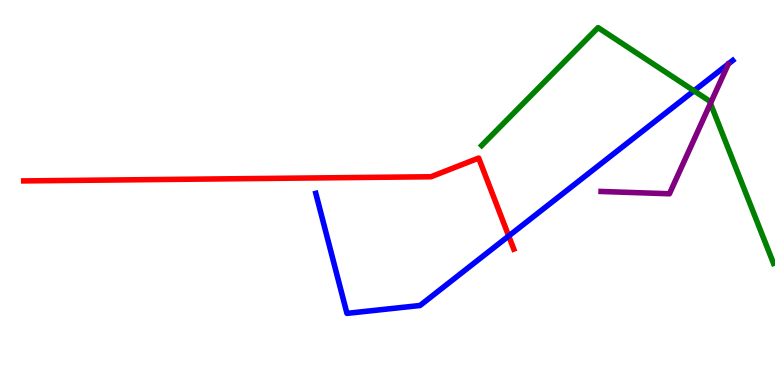[{'lines': ['blue', 'red'], 'intersections': [{'x': 6.56, 'y': 3.87}]}, {'lines': ['green', 'red'], 'intersections': []}, {'lines': ['purple', 'red'], 'intersections': []}, {'lines': ['blue', 'green'], 'intersections': [{'x': 8.96, 'y': 7.64}]}, {'lines': ['blue', 'purple'], 'intersections': []}, {'lines': ['green', 'purple'], 'intersections': [{'x': 9.17, 'y': 7.31}]}]